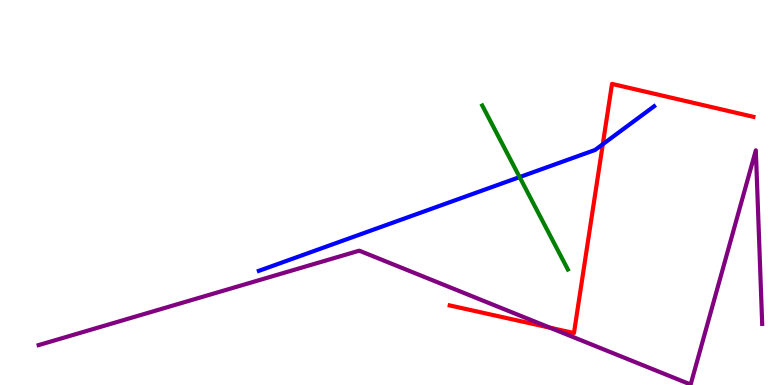[{'lines': ['blue', 'red'], 'intersections': [{'x': 7.78, 'y': 6.25}]}, {'lines': ['green', 'red'], 'intersections': []}, {'lines': ['purple', 'red'], 'intersections': [{'x': 7.1, 'y': 1.49}]}, {'lines': ['blue', 'green'], 'intersections': [{'x': 6.7, 'y': 5.4}]}, {'lines': ['blue', 'purple'], 'intersections': []}, {'lines': ['green', 'purple'], 'intersections': []}]